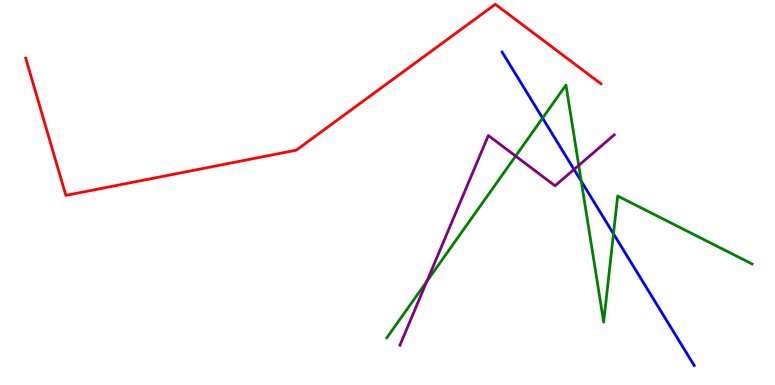[{'lines': ['blue', 'red'], 'intersections': []}, {'lines': ['green', 'red'], 'intersections': []}, {'lines': ['purple', 'red'], 'intersections': []}, {'lines': ['blue', 'green'], 'intersections': [{'x': 7.0, 'y': 6.93}, {'x': 7.5, 'y': 5.29}, {'x': 7.92, 'y': 3.93}]}, {'lines': ['blue', 'purple'], 'intersections': [{'x': 7.41, 'y': 5.6}]}, {'lines': ['green', 'purple'], 'intersections': [{'x': 5.51, 'y': 2.69}, {'x': 6.65, 'y': 5.95}, {'x': 7.47, 'y': 5.7}]}]